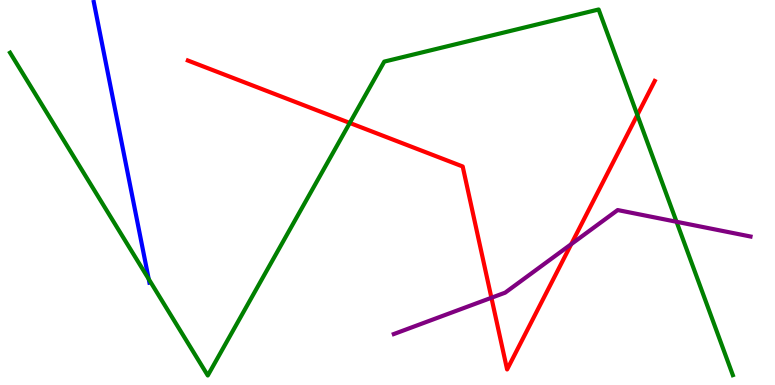[{'lines': ['blue', 'red'], 'intersections': []}, {'lines': ['green', 'red'], 'intersections': [{'x': 4.51, 'y': 6.81}, {'x': 8.22, 'y': 7.01}]}, {'lines': ['purple', 'red'], 'intersections': [{'x': 6.34, 'y': 2.27}, {'x': 7.37, 'y': 3.66}]}, {'lines': ['blue', 'green'], 'intersections': [{'x': 1.92, 'y': 2.75}]}, {'lines': ['blue', 'purple'], 'intersections': []}, {'lines': ['green', 'purple'], 'intersections': [{'x': 8.73, 'y': 4.24}]}]